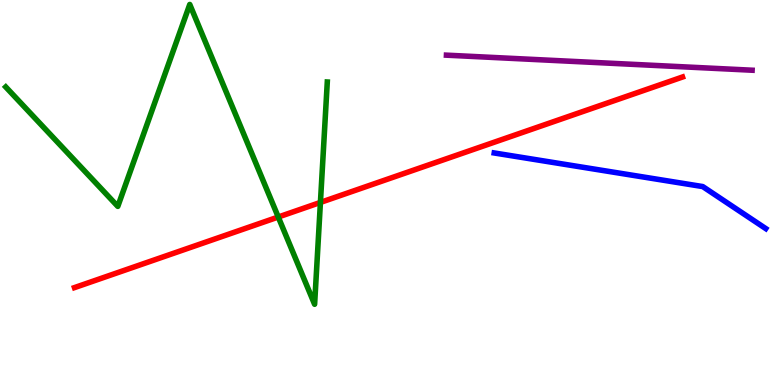[{'lines': ['blue', 'red'], 'intersections': []}, {'lines': ['green', 'red'], 'intersections': [{'x': 3.59, 'y': 4.36}, {'x': 4.13, 'y': 4.74}]}, {'lines': ['purple', 'red'], 'intersections': []}, {'lines': ['blue', 'green'], 'intersections': []}, {'lines': ['blue', 'purple'], 'intersections': []}, {'lines': ['green', 'purple'], 'intersections': []}]